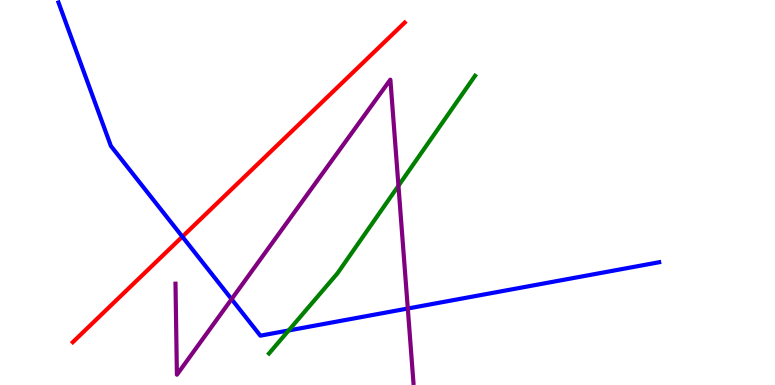[{'lines': ['blue', 'red'], 'intersections': [{'x': 2.35, 'y': 3.85}]}, {'lines': ['green', 'red'], 'intersections': []}, {'lines': ['purple', 'red'], 'intersections': []}, {'lines': ['blue', 'green'], 'intersections': [{'x': 3.72, 'y': 1.42}]}, {'lines': ['blue', 'purple'], 'intersections': [{'x': 2.99, 'y': 2.23}, {'x': 5.26, 'y': 1.99}]}, {'lines': ['green', 'purple'], 'intersections': [{'x': 5.14, 'y': 5.17}]}]